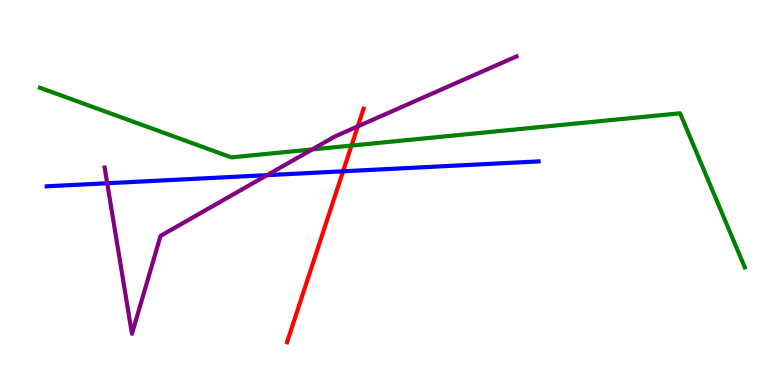[{'lines': ['blue', 'red'], 'intersections': [{'x': 4.43, 'y': 5.55}]}, {'lines': ['green', 'red'], 'intersections': [{'x': 4.54, 'y': 6.22}]}, {'lines': ['purple', 'red'], 'intersections': [{'x': 4.62, 'y': 6.72}]}, {'lines': ['blue', 'green'], 'intersections': []}, {'lines': ['blue', 'purple'], 'intersections': [{'x': 1.38, 'y': 5.24}, {'x': 3.45, 'y': 5.45}]}, {'lines': ['green', 'purple'], 'intersections': [{'x': 4.03, 'y': 6.12}]}]